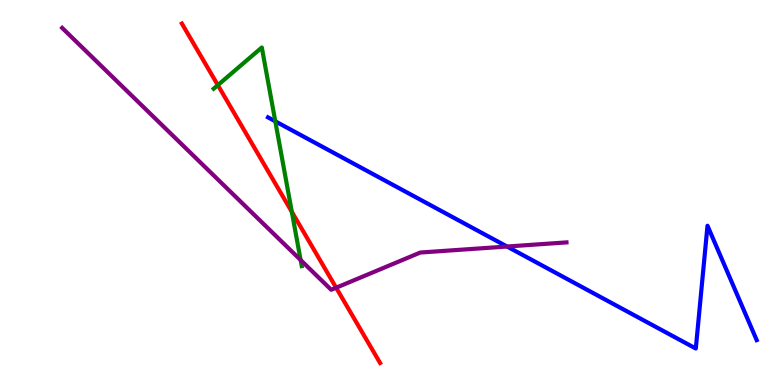[{'lines': ['blue', 'red'], 'intersections': []}, {'lines': ['green', 'red'], 'intersections': [{'x': 2.81, 'y': 7.79}, {'x': 3.77, 'y': 4.5}]}, {'lines': ['purple', 'red'], 'intersections': [{'x': 4.34, 'y': 2.53}]}, {'lines': ['blue', 'green'], 'intersections': [{'x': 3.55, 'y': 6.85}]}, {'lines': ['blue', 'purple'], 'intersections': [{'x': 6.54, 'y': 3.6}]}, {'lines': ['green', 'purple'], 'intersections': [{'x': 3.88, 'y': 3.25}]}]